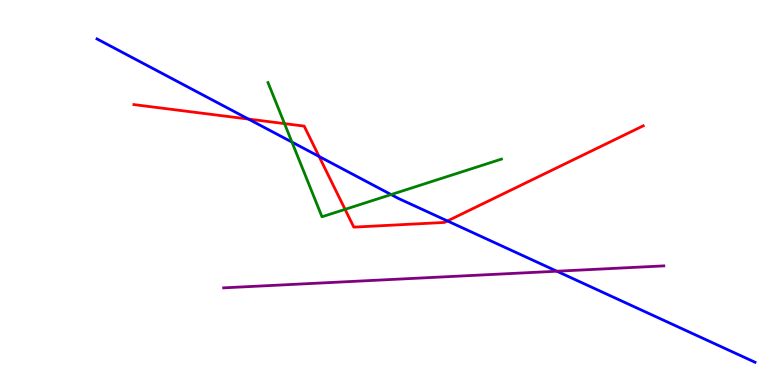[{'lines': ['blue', 'red'], 'intersections': [{'x': 3.21, 'y': 6.91}, {'x': 4.12, 'y': 5.94}, {'x': 5.77, 'y': 4.26}]}, {'lines': ['green', 'red'], 'intersections': [{'x': 3.67, 'y': 6.79}, {'x': 4.45, 'y': 4.56}]}, {'lines': ['purple', 'red'], 'intersections': []}, {'lines': ['blue', 'green'], 'intersections': [{'x': 3.77, 'y': 6.31}, {'x': 5.05, 'y': 4.95}]}, {'lines': ['blue', 'purple'], 'intersections': [{'x': 7.19, 'y': 2.96}]}, {'lines': ['green', 'purple'], 'intersections': []}]